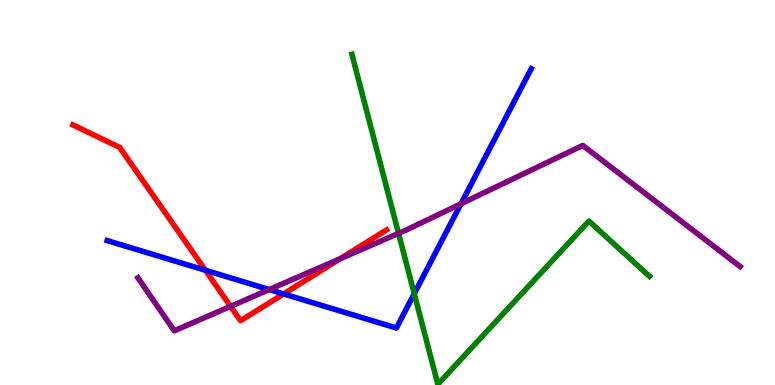[{'lines': ['blue', 'red'], 'intersections': [{'x': 2.65, 'y': 2.98}, {'x': 3.66, 'y': 2.37}]}, {'lines': ['green', 'red'], 'intersections': []}, {'lines': ['purple', 'red'], 'intersections': [{'x': 2.97, 'y': 2.04}, {'x': 4.39, 'y': 3.28}]}, {'lines': ['blue', 'green'], 'intersections': [{'x': 5.34, 'y': 2.37}]}, {'lines': ['blue', 'purple'], 'intersections': [{'x': 3.47, 'y': 2.48}, {'x': 5.95, 'y': 4.71}]}, {'lines': ['green', 'purple'], 'intersections': [{'x': 5.14, 'y': 3.94}]}]